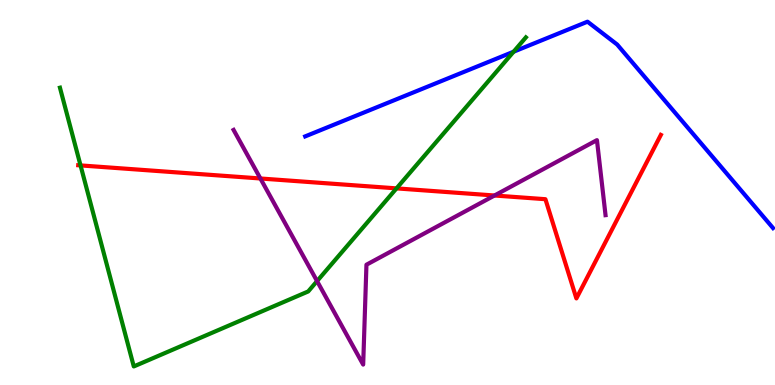[{'lines': ['blue', 'red'], 'intersections': []}, {'lines': ['green', 'red'], 'intersections': [{'x': 1.04, 'y': 5.7}, {'x': 5.12, 'y': 5.11}]}, {'lines': ['purple', 'red'], 'intersections': [{'x': 3.36, 'y': 5.36}, {'x': 6.38, 'y': 4.92}]}, {'lines': ['blue', 'green'], 'intersections': [{'x': 6.63, 'y': 8.66}]}, {'lines': ['blue', 'purple'], 'intersections': []}, {'lines': ['green', 'purple'], 'intersections': [{'x': 4.09, 'y': 2.7}]}]